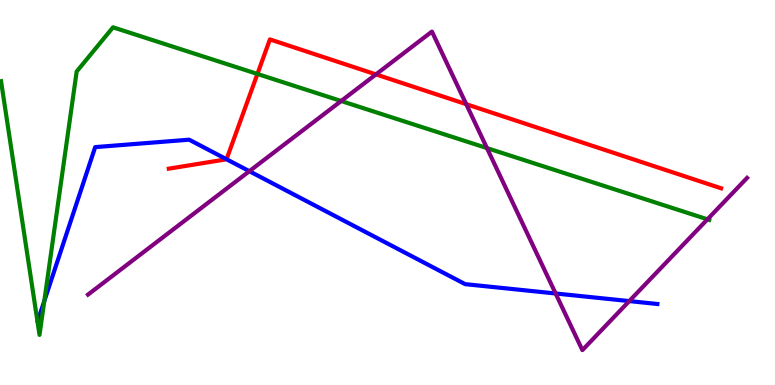[{'lines': ['blue', 'red'], 'intersections': [{'x': 2.92, 'y': 5.86}]}, {'lines': ['green', 'red'], 'intersections': [{'x': 3.32, 'y': 8.08}]}, {'lines': ['purple', 'red'], 'intersections': [{'x': 4.85, 'y': 8.07}, {'x': 6.02, 'y': 7.29}]}, {'lines': ['blue', 'green'], 'intersections': [{'x': 0.571, 'y': 2.18}]}, {'lines': ['blue', 'purple'], 'intersections': [{'x': 3.22, 'y': 5.55}, {'x': 7.17, 'y': 2.38}, {'x': 8.12, 'y': 2.18}]}, {'lines': ['green', 'purple'], 'intersections': [{'x': 4.4, 'y': 7.38}, {'x': 6.28, 'y': 6.15}, {'x': 9.13, 'y': 4.3}]}]